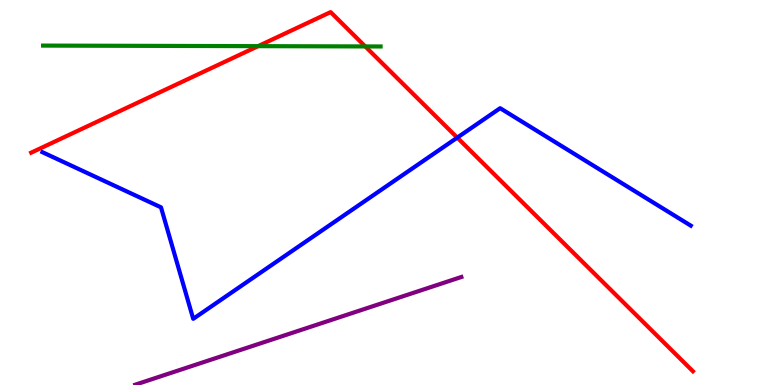[{'lines': ['blue', 'red'], 'intersections': [{'x': 5.9, 'y': 6.43}]}, {'lines': ['green', 'red'], 'intersections': [{'x': 3.33, 'y': 8.8}, {'x': 4.71, 'y': 8.79}]}, {'lines': ['purple', 'red'], 'intersections': []}, {'lines': ['blue', 'green'], 'intersections': []}, {'lines': ['blue', 'purple'], 'intersections': []}, {'lines': ['green', 'purple'], 'intersections': []}]